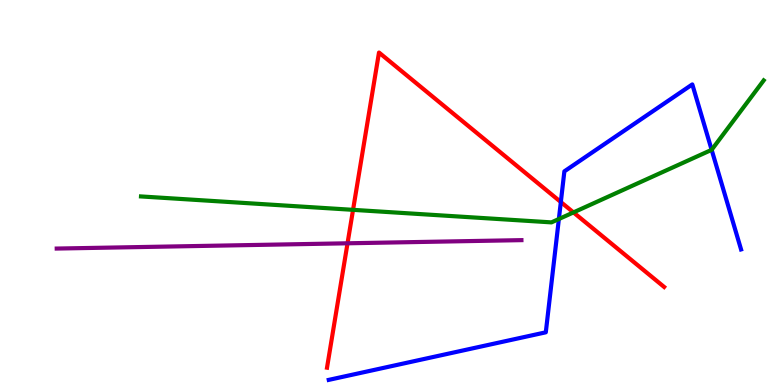[{'lines': ['blue', 'red'], 'intersections': [{'x': 7.24, 'y': 4.75}]}, {'lines': ['green', 'red'], 'intersections': [{'x': 4.56, 'y': 4.55}, {'x': 7.4, 'y': 4.48}]}, {'lines': ['purple', 'red'], 'intersections': [{'x': 4.48, 'y': 3.68}]}, {'lines': ['blue', 'green'], 'intersections': [{'x': 7.21, 'y': 4.31}, {'x': 9.18, 'y': 6.11}]}, {'lines': ['blue', 'purple'], 'intersections': []}, {'lines': ['green', 'purple'], 'intersections': []}]